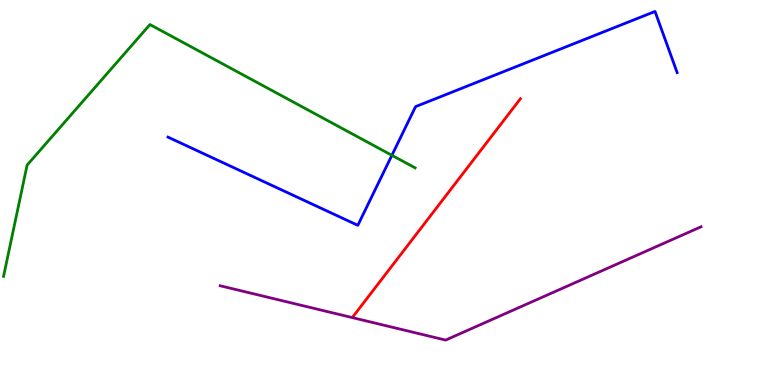[{'lines': ['blue', 'red'], 'intersections': []}, {'lines': ['green', 'red'], 'intersections': []}, {'lines': ['purple', 'red'], 'intersections': []}, {'lines': ['blue', 'green'], 'intersections': [{'x': 5.06, 'y': 5.97}]}, {'lines': ['blue', 'purple'], 'intersections': []}, {'lines': ['green', 'purple'], 'intersections': []}]